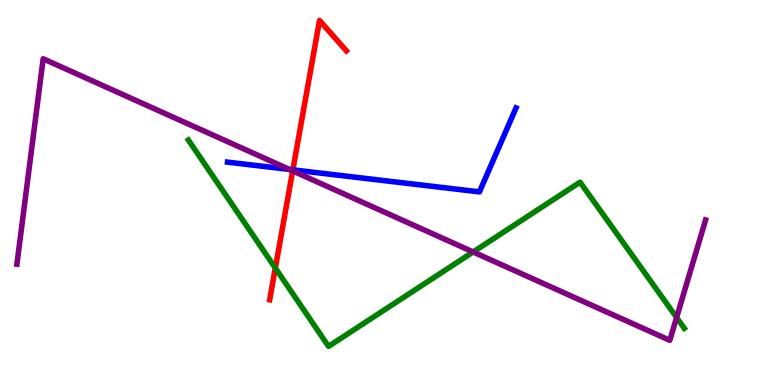[{'lines': ['blue', 'red'], 'intersections': [{'x': 3.78, 'y': 5.59}]}, {'lines': ['green', 'red'], 'intersections': [{'x': 3.55, 'y': 3.04}]}, {'lines': ['purple', 'red'], 'intersections': [{'x': 3.78, 'y': 5.56}]}, {'lines': ['blue', 'green'], 'intersections': []}, {'lines': ['blue', 'purple'], 'intersections': [{'x': 3.74, 'y': 5.6}]}, {'lines': ['green', 'purple'], 'intersections': [{'x': 6.11, 'y': 3.46}, {'x': 8.73, 'y': 1.75}]}]